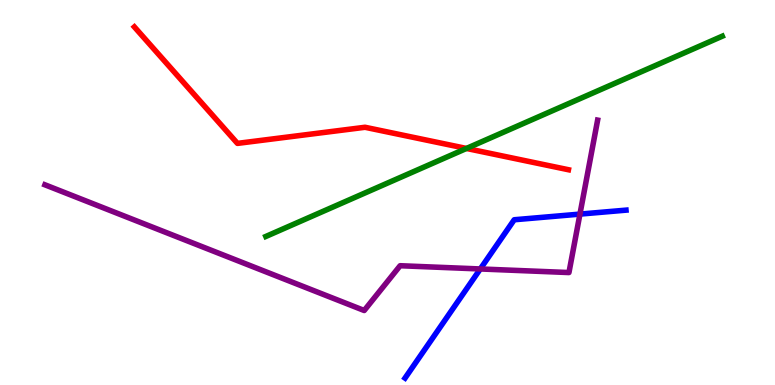[{'lines': ['blue', 'red'], 'intersections': []}, {'lines': ['green', 'red'], 'intersections': [{'x': 6.02, 'y': 6.14}]}, {'lines': ['purple', 'red'], 'intersections': []}, {'lines': ['blue', 'green'], 'intersections': []}, {'lines': ['blue', 'purple'], 'intersections': [{'x': 6.2, 'y': 3.01}, {'x': 7.48, 'y': 4.44}]}, {'lines': ['green', 'purple'], 'intersections': []}]